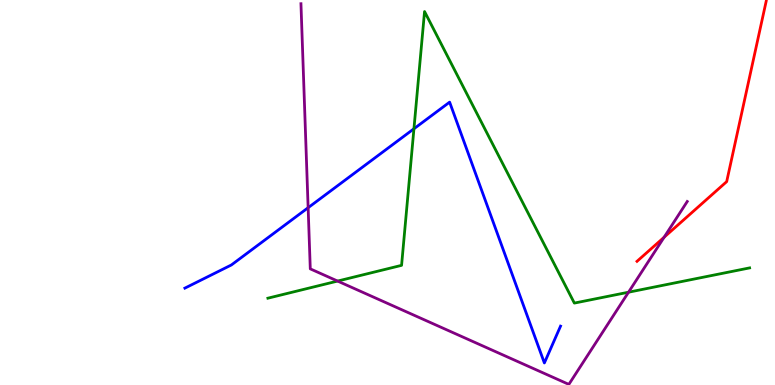[{'lines': ['blue', 'red'], 'intersections': []}, {'lines': ['green', 'red'], 'intersections': []}, {'lines': ['purple', 'red'], 'intersections': [{'x': 8.57, 'y': 3.84}]}, {'lines': ['blue', 'green'], 'intersections': [{'x': 5.34, 'y': 6.66}]}, {'lines': ['blue', 'purple'], 'intersections': [{'x': 3.98, 'y': 4.6}]}, {'lines': ['green', 'purple'], 'intersections': [{'x': 4.36, 'y': 2.7}, {'x': 8.11, 'y': 2.41}]}]